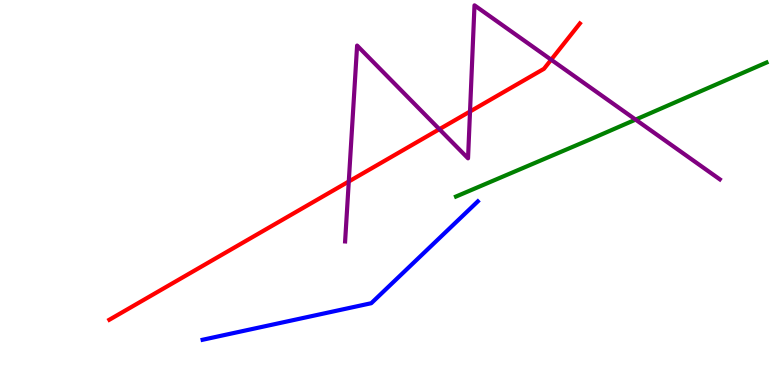[{'lines': ['blue', 'red'], 'intersections': []}, {'lines': ['green', 'red'], 'intersections': []}, {'lines': ['purple', 'red'], 'intersections': [{'x': 4.5, 'y': 5.29}, {'x': 5.67, 'y': 6.64}, {'x': 6.06, 'y': 7.1}, {'x': 7.11, 'y': 8.45}]}, {'lines': ['blue', 'green'], 'intersections': []}, {'lines': ['blue', 'purple'], 'intersections': []}, {'lines': ['green', 'purple'], 'intersections': [{'x': 8.2, 'y': 6.89}]}]